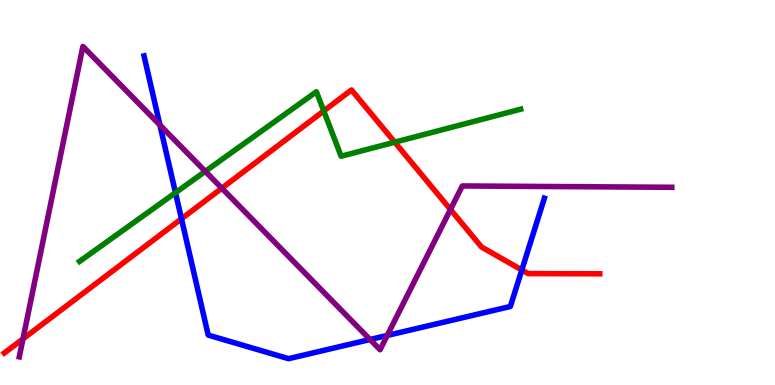[{'lines': ['blue', 'red'], 'intersections': [{'x': 2.34, 'y': 4.32}, {'x': 6.73, 'y': 2.99}]}, {'lines': ['green', 'red'], 'intersections': [{'x': 4.18, 'y': 7.12}, {'x': 5.09, 'y': 6.31}]}, {'lines': ['purple', 'red'], 'intersections': [{'x': 0.296, 'y': 1.2}, {'x': 2.86, 'y': 5.11}, {'x': 5.81, 'y': 4.56}]}, {'lines': ['blue', 'green'], 'intersections': [{'x': 2.26, 'y': 4.99}]}, {'lines': ['blue', 'purple'], 'intersections': [{'x': 2.06, 'y': 6.75}, {'x': 4.77, 'y': 1.18}, {'x': 5.0, 'y': 1.29}]}, {'lines': ['green', 'purple'], 'intersections': [{'x': 2.65, 'y': 5.55}]}]